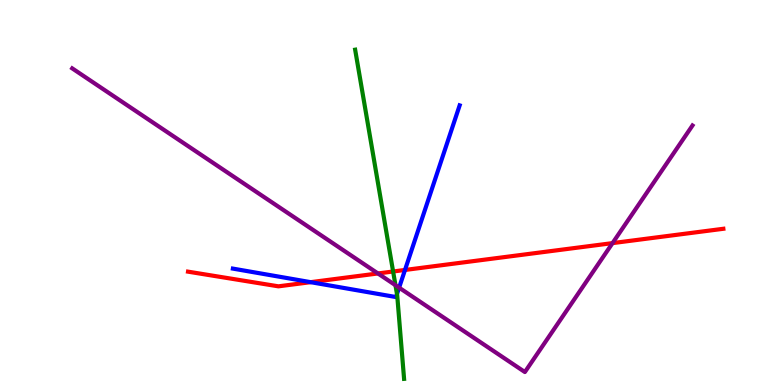[{'lines': ['blue', 'red'], 'intersections': [{'x': 4.01, 'y': 2.67}, {'x': 5.23, 'y': 2.99}]}, {'lines': ['green', 'red'], 'intersections': [{'x': 5.07, 'y': 2.95}]}, {'lines': ['purple', 'red'], 'intersections': [{'x': 4.88, 'y': 2.9}, {'x': 7.9, 'y': 3.69}]}, {'lines': ['blue', 'green'], 'intersections': [{'x': 5.12, 'y': 2.36}]}, {'lines': ['blue', 'purple'], 'intersections': [{'x': 5.15, 'y': 2.53}]}, {'lines': ['green', 'purple'], 'intersections': [{'x': 5.1, 'y': 2.59}]}]